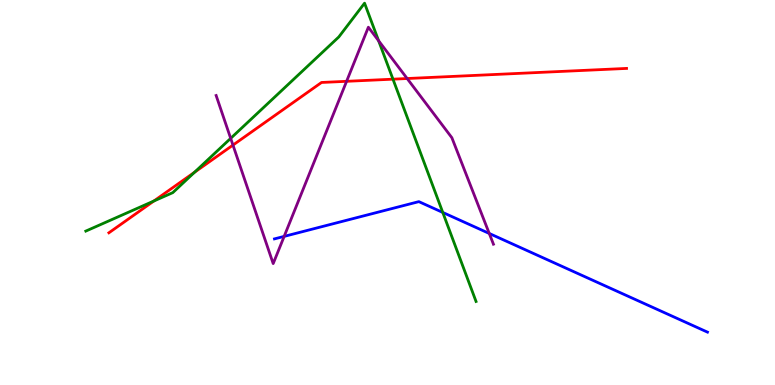[{'lines': ['blue', 'red'], 'intersections': []}, {'lines': ['green', 'red'], 'intersections': [{'x': 1.99, 'y': 4.78}, {'x': 2.51, 'y': 5.52}, {'x': 5.07, 'y': 7.94}]}, {'lines': ['purple', 'red'], 'intersections': [{'x': 3.01, 'y': 6.23}, {'x': 4.47, 'y': 7.89}, {'x': 5.25, 'y': 7.96}]}, {'lines': ['blue', 'green'], 'intersections': [{'x': 5.71, 'y': 4.48}]}, {'lines': ['blue', 'purple'], 'intersections': [{'x': 3.67, 'y': 3.86}, {'x': 6.31, 'y': 3.94}]}, {'lines': ['green', 'purple'], 'intersections': [{'x': 2.98, 'y': 6.41}, {'x': 4.89, 'y': 8.94}]}]